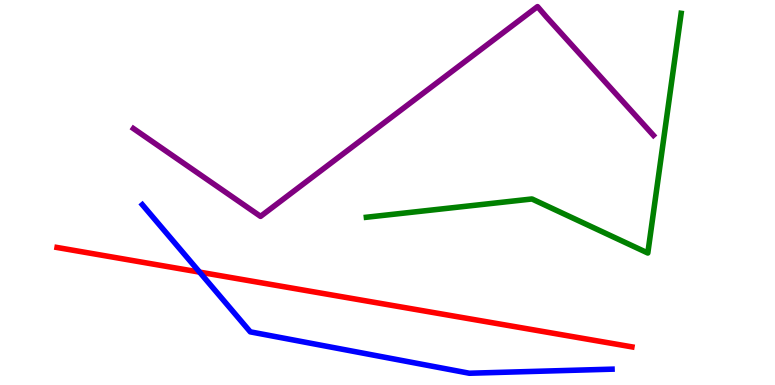[{'lines': ['blue', 'red'], 'intersections': [{'x': 2.58, 'y': 2.93}]}, {'lines': ['green', 'red'], 'intersections': []}, {'lines': ['purple', 'red'], 'intersections': []}, {'lines': ['blue', 'green'], 'intersections': []}, {'lines': ['blue', 'purple'], 'intersections': []}, {'lines': ['green', 'purple'], 'intersections': []}]